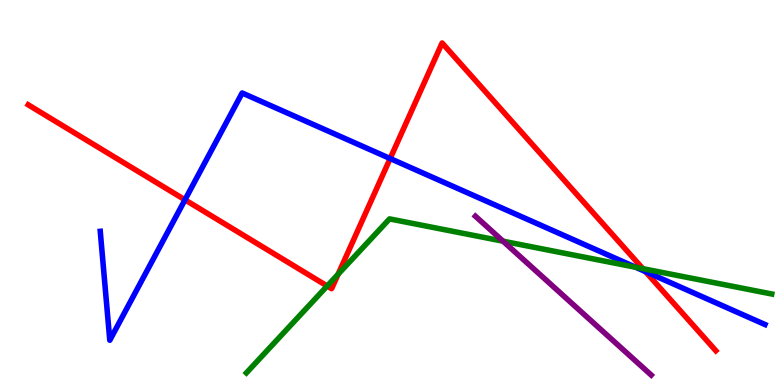[{'lines': ['blue', 'red'], 'intersections': [{'x': 2.39, 'y': 4.81}, {'x': 5.03, 'y': 5.88}, {'x': 8.33, 'y': 2.95}]}, {'lines': ['green', 'red'], 'intersections': [{'x': 4.22, 'y': 2.57}, {'x': 4.36, 'y': 2.88}, {'x': 8.29, 'y': 3.02}]}, {'lines': ['purple', 'red'], 'intersections': []}, {'lines': ['blue', 'green'], 'intersections': [{'x': 8.2, 'y': 3.06}]}, {'lines': ['blue', 'purple'], 'intersections': []}, {'lines': ['green', 'purple'], 'intersections': [{'x': 6.49, 'y': 3.74}]}]